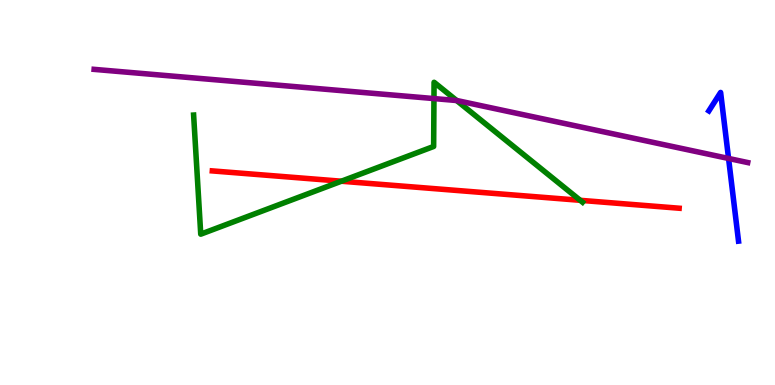[{'lines': ['blue', 'red'], 'intersections': []}, {'lines': ['green', 'red'], 'intersections': [{'x': 4.4, 'y': 5.29}, {'x': 7.49, 'y': 4.8}]}, {'lines': ['purple', 'red'], 'intersections': []}, {'lines': ['blue', 'green'], 'intersections': []}, {'lines': ['blue', 'purple'], 'intersections': [{'x': 9.4, 'y': 5.88}]}, {'lines': ['green', 'purple'], 'intersections': [{'x': 5.6, 'y': 7.44}, {'x': 5.89, 'y': 7.39}]}]